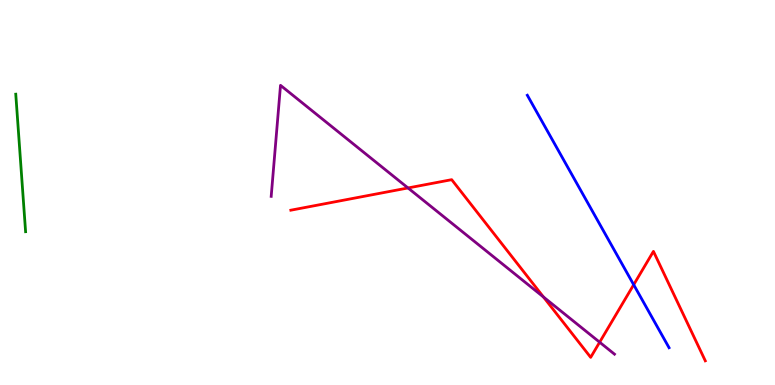[{'lines': ['blue', 'red'], 'intersections': [{'x': 8.18, 'y': 2.6}]}, {'lines': ['green', 'red'], 'intersections': []}, {'lines': ['purple', 'red'], 'intersections': [{'x': 5.26, 'y': 5.12}, {'x': 7.01, 'y': 2.29}, {'x': 7.74, 'y': 1.11}]}, {'lines': ['blue', 'green'], 'intersections': []}, {'lines': ['blue', 'purple'], 'intersections': []}, {'lines': ['green', 'purple'], 'intersections': []}]